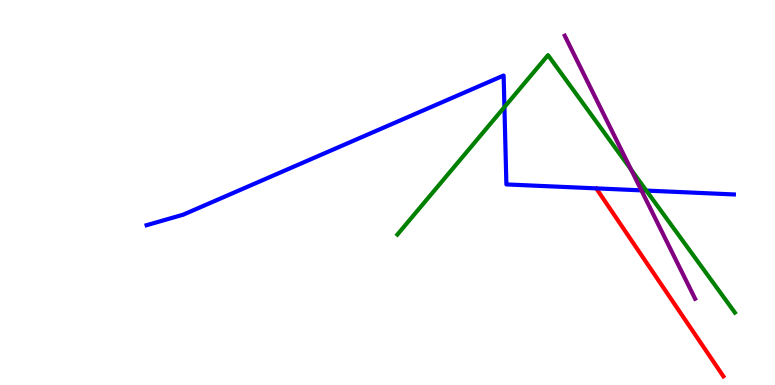[{'lines': ['blue', 'red'], 'intersections': []}, {'lines': ['green', 'red'], 'intersections': []}, {'lines': ['purple', 'red'], 'intersections': []}, {'lines': ['blue', 'green'], 'intersections': [{'x': 6.51, 'y': 7.22}, {'x': 8.34, 'y': 5.05}]}, {'lines': ['blue', 'purple'], 'intersections': [{'x': 8.28, 'y': 5.06}]}, {'lines': ['green', 'purple'], 'intersections': [{'x': 8.14, 'y': 5.59}]}]